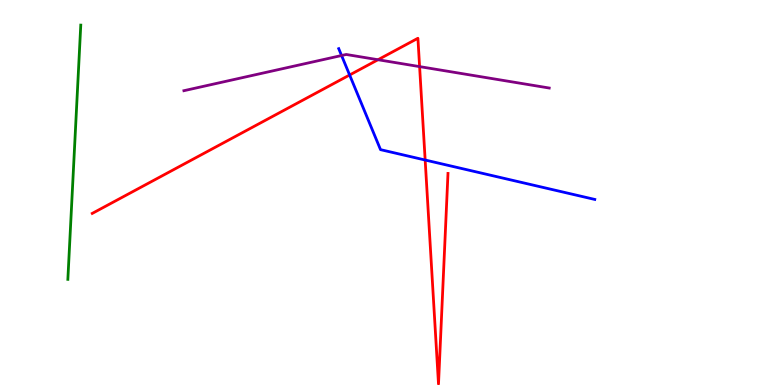[{'lines': ['blue', 'red'], 'intersections': [{'x': 4.51, 'y': 8.05}, {'x': 5.49, 'y': 5.84}]}, {'lines': ['green', 'red'], 'intersections': []}, {'lines': ['purple', 'red'], 'intersections': [{'x': 4.88, 'y': 8.45}, {'x': 5.41, 'y': 8.27}]}, {'lines': ['blue', 'green'], 'intersections': []}, {'lines': ['blue', 'purple'], 'intersections': [{'x': 4.41, 'y': 8.56}]}, {'lines': ['green', 'purple'], 'intersections': []}]